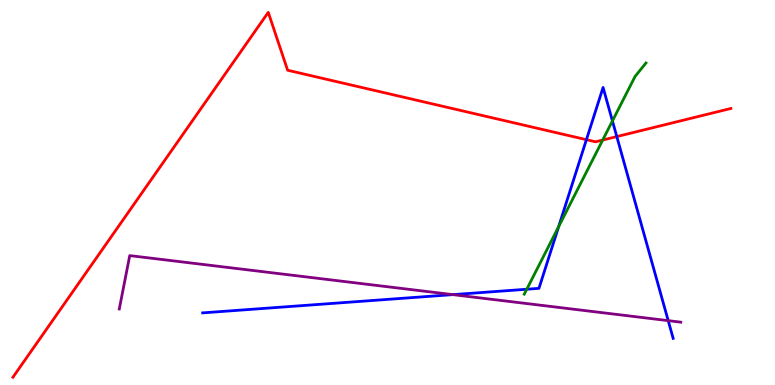[{'lines': ['blue', 'red'], 'intersections': [{'x': 7.57, 'y': 6.37}, {'x': 7.96, 'y': 6.45}]}, {'lines': ['green', 'red'], 'intersections': [{'x': 7.78, 'y': 6.36}]}, {'lines': ['purple', 'red'], 'intersections': []}, {'lines': ['blue', 'green'], 'intersections': [{'x': 6.8, 'y': 2.49}, {'x': 7.21, 'y': 4.11}, {'x': 7.9, 'y': 6.86}]}, {'lines': ['blue', 'purple'], 'intersections': [{'x': 5.84, 'y': 2.35}, {'x': 8.62, 'y': 1.67}]}, {'lines': ['green', 'purple'], 'intersections': []}]